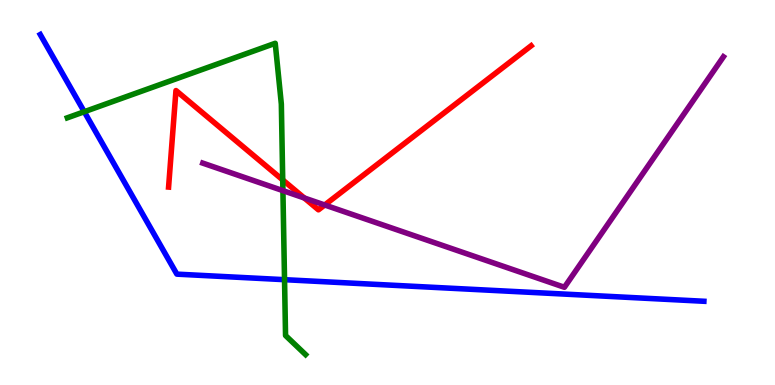[{'lines': ['blue', 'red'], 'intersections': []}, {'lines': ['green', 'red'], 'intersections': [{'x': 3.65, 'y': 5.33}]}, {'lines': ['purple', 'red'], 'intersections': [{'x': 3.93, 'y': 4.86}, {'x': 4.19, 'y': 4.68}]}, {'lines': ['blue', 'green'], 'intersections': [{'x': 1.09, 'y': 7.1}, {'x': 3.67, 'y': 2.74}]}, {'lines': ['blue', 'purple'], 'intersections': []}, {'lines': ['green', 'purple'], 'intersections': [{'x': 3.65, 'y': 5.05}]}]